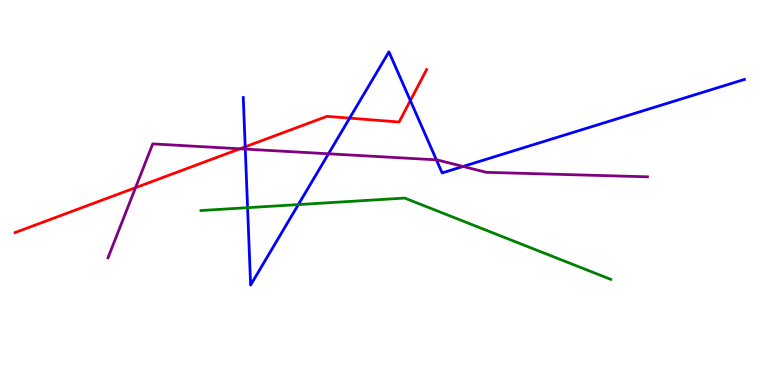[{'lines': ['blue', 'red'], 'intersections': [{'x': 3.16, 'y': 6.19}, {'x': 4.51, 'y': 6.93}, {'x': 5.29, 'y': 7.39}]}, {'lines': ['green', 'red'], 'intersections': []}, {'lines': ['purple', 'red'], 'intersections': [{'x': 1.75, 'y': 5.13}, {'x': 3.1, 'y': 6.14}]}, {'lines': ['blue', 'green'], 'intersections': [{'x': 3.19, 'y': 4.61}, {'x': 3.85, 'y': 4.69}]}, {'lines': ['blue', 'purple'], 'intersections': [{'x': 3.16, 'y': 6.13}, {'x': 4.24, 'y': 6.01}, {'x': 5.63, 'y': 5.85}, {'x': 5.97, 'y': 5.68}]}, {'lines': ['green', 'purple'], 'intersections': []}]